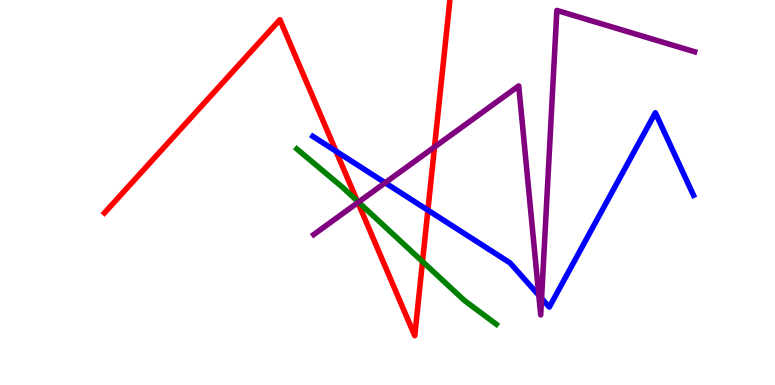[{'lines': ['blue', 'red'], 'intersections': [{'x': 4.34, 'y': 6.07}, {'x': 5.52, 'y': 4.54}]}, {'lines': ['green', 'red'], 'intersections': [{'x': 4.61, 'y': 4.78}, {'x': 5.45, 'y': 3.21}]}, {'lines': ['purple', 'red'], 'intersections': [{'x': 4.62, 'y': 4.74}, {'x': 5.61, 'y': 6.18}]}, {'lines': ['blue', 'green'], 'intersections': []}, {'lines': ['blue', 'purple'], 'intersections': [{'x': 4.97, 'y': 5.25}, {'x': 6.95, 'y': 2.33}, {'x': 6.99, 'y': 2.25}]}, {'lines': ['green', 'purple'], 'intersections': [{'x': 4.63, 'y': 4.75}]}]